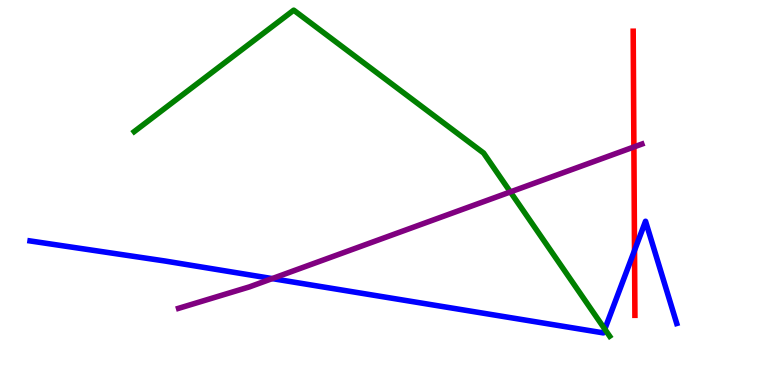[{'lines': ['blue', 'red'], 'intersections': [{'x': 8.19, 'y': 3.5}]}, {'lines': ['green', 'red'], 'intersections': []}, {'lines': ['purple', 'red'], 'intersections': [{'x': 8.18, 'y': 6.18}]}, {'lines': ['blue', 'green'], 'intersections': [{'x': 7.8, 'y': 1.45}]}, {'lines': ['blue', 'purple'], 'intersections': [{'x': 3.51, 'y': 2.76}]}, {'lines': ['green', 'purple'], 'intersections': [{'x': 6.59, 'y': 5.01}]}]